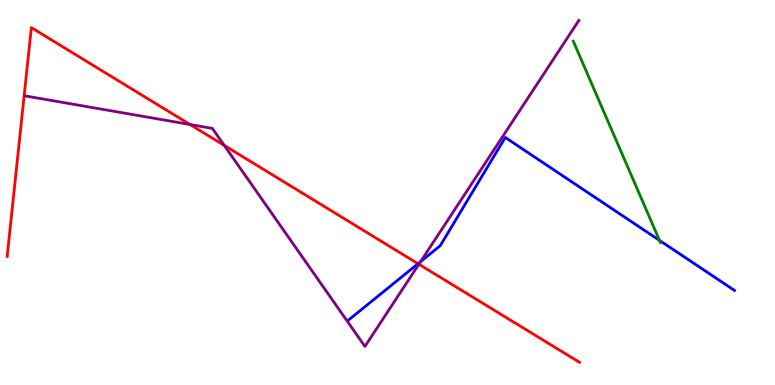[{'lines': ['blue', 'red'], 'intersections': [{'x': 5.39, 'y': 3.15}]}, {'lines': ['green', 'red'], 'intersections': []}, {'lines': ['purple', 'red'], 'intersections': [{'x': 2.45, 'y': 6.77}, {'x': 2.89, 'y': 6.22}, {'x': 5.4, 'y': 3.14}]}, {'lines': ['blue', 'green'], 'intersections': [{'x': 8.51, 'y': 3.76}]}, {'lines': ['blue', 'purple'], 'intersections': [{'x': 5.43, 'y': 3.2}]}, {'lines': ['green', 'purple'], 'intersections': []}]